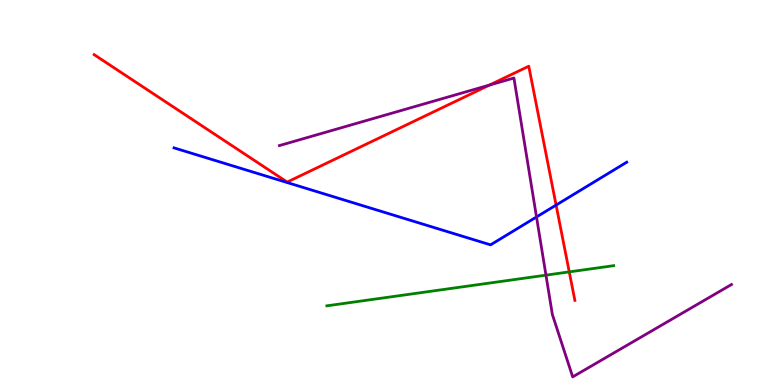[{'lines': ['blue', 'red'], 'intersections': [{'x': 7.18, 'y': 4.67}]}, {'lines': ['green', 'red'], 'intersections': [{'x': 7.35, 'y': 2.94}]}, {'lines': ['purple', 'red'], 'intersections': [{'x': 6.32, 'y': 7.79}]}, {'lines': ['blue', 'green'], 'intersections': []}, {'lines': ['blue', 'purple'], 'intersections': [{'x': 6.92, 'y': 4.36}]}, {'lines': ['green', 'purple'], 'intersections': [{'x': 7.04, 'y': 2.85}]}]